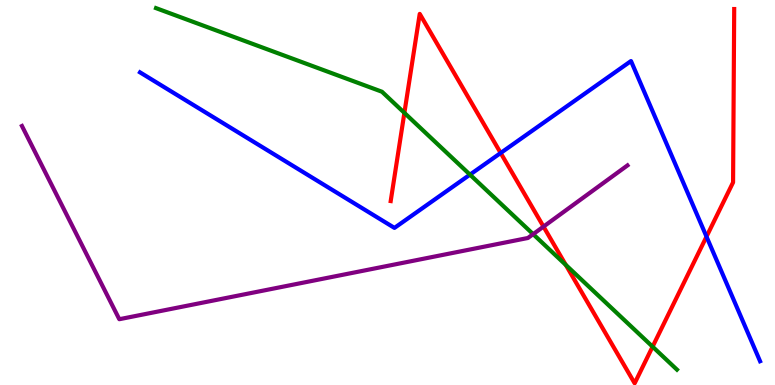[{'lines': ['blue', 'red'], 'intersections': [{'x': 6.46, 'y': 6.03}, {'x': 9.12, 'y': 3.85}]}, {'lines': ['green', 'red'], 'intersections': [{'x': 5.22, 'y': 7.07}, {'x': 7.3, 'y': 3.12}, {'x': 8.42, 'y': 0.995}]}, {'lines': ['purple', 'red'], 'intersections': [{'x': 7.01, 'y': 4.11}]}, {'lines': ['blue', 'green'], 'intersections': [{'x': 6.06, 'y': 5.46}]}, {'lines': ['blue', 'purple'], 'intersections': []}, {'lines': ['green', 'purple'], 'intersections': [{'x': 6.88, 'y': 3.92}]}]